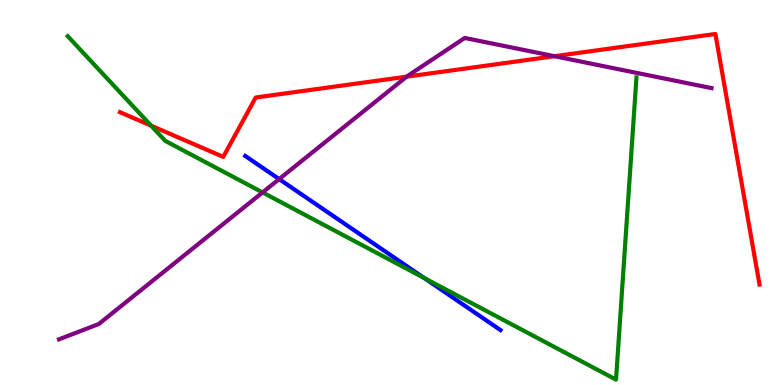[{'lines': ['blue', 'red'], 'intersections': []}, {'lines': ['green', 'red'], 'intersections': [{'x': 1.95, 'y': 6.74}]}, {'lines': ['purple', 'red'], 'intersections': [{'x': 5.25, 'y': 8.01}, {'x': 7.16, 'y': 8.54}]}, {'lines': ['blue', 'green'], 'intersections': [{'x': 5.47, 'y': 2.78}]}, {'lines': ['blue', 'purple'], 'intersections': [{'x': 3.6, 'y': 5.35}]}, {'lines': ['green', 'purple'], 'intersections': [{'x': 3.39, 'y': 5.0}]}]